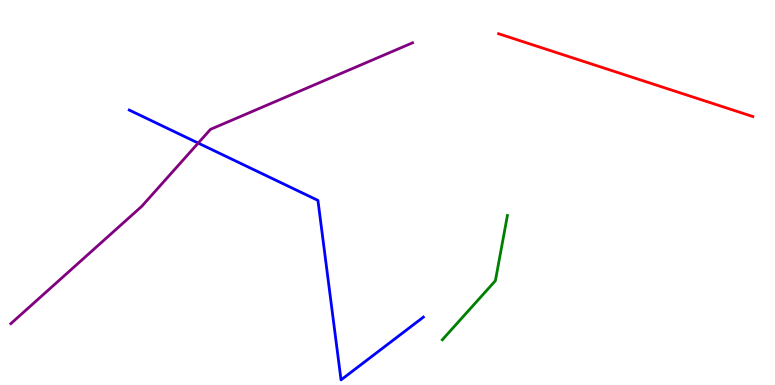[{'lines': ['blue', 'red'], 'intersections': []}, {'lines': ['green', 'red'], 'intersections': []}, {'lines': ['purple', 'red'], 'intersections': []}, {'lines': ['blue', 'green'], 'intersections': []}, {'lines': ['blue', 'purple'], 'intersections': [{'x': 2.56, 'y': 6.28}]}, {'lines': ['green', 'purple'], 'intersections': []}]